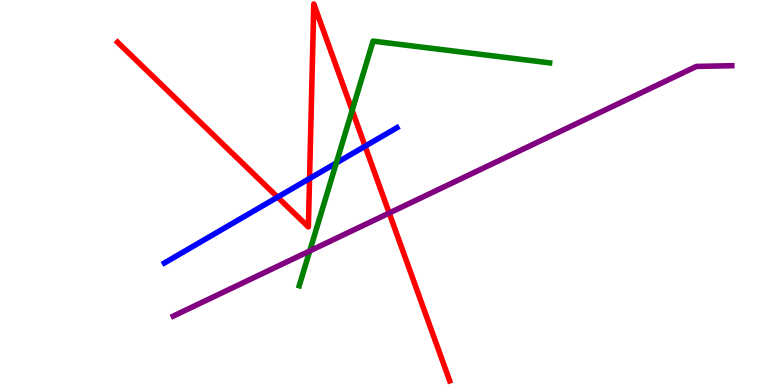[{'lines': ['blue', 'red'], 'intersections': [{'x': 3.58, 'y': 4.88}, {'x': 3.99, 'y': 5.36}, {'x': 4.71, 'y': 6.2}]}, {'lines': ['green', 'red'], 'intersections': [{'x': 4.54, 'y': 7.13}]}, {'lines': ['purple', 'red'], 'intersections': [{'x': 5.02, 'y': 4.47}]}, {'lines': ['blue', 'green'], 'intersections': [{'x': 4.34, 'y': 5.77}]}, {'lines': ['blue', 'purple'], 'intersections': []}, {'lines': ['green', 'purple'], 'intersections': [{'x': 4.0, 'y': 3.48}]}]